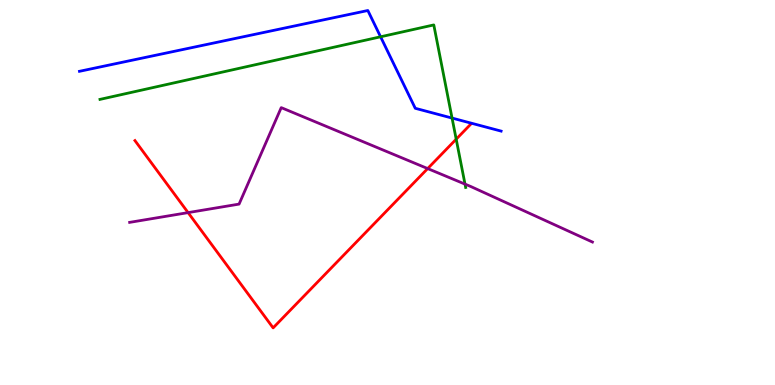[{'lines': ['blue', 'red'], 'intersections': []}, {'lines': ['green', 'red'], 'intersections': [{'x': 5.89, 'y': 6.39}]}, {'lines': ['purple', 'red'], 'intersections': [{'x': 2.43, 'y': 4.48}, {'x': 5.52, 'y': 5.62}]}, {'lines': ['blue', 'green'], 'intersections': [{'x': 4.91, 'y': 9.04}, {'x': 5.83, 'y': 6.93}]}, {'lines': ['blue', 'purple'], 'intersections': []}, {'lines': ['green', 'purple'], 'intersections': [{'x': 6.0, 'y': 5.22}]}]